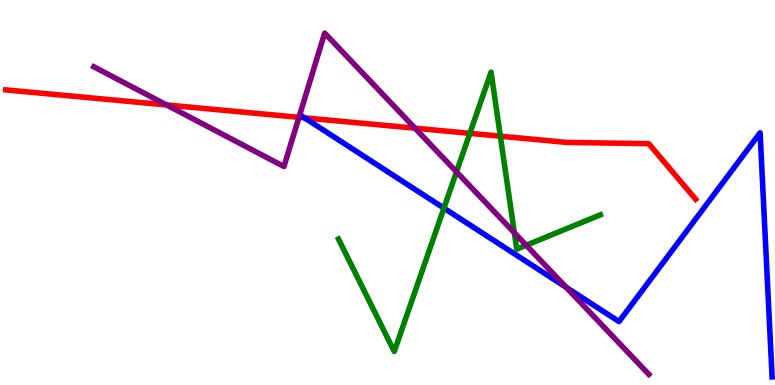[{'lines': ['blue', 'red'], 'intersections': [{'x': 3.93, 'y': 6.94}]}, {'lines': ['green', 'red'], 'intersections': [{'x': 6.06, 'y': 6.54}, {'x': 6.46, 'y': 6.46}]}, {'lines': ['purple', 'red'], 'intersections': [{'x': 2.15, 'y': 7.27}, {'x': 3.86, 'y': 6.95}, {'x': 5.36, 'y': 6.67}]}, {'lines': ['blue', 'green'], 'intersections': [{'x': 5.73, 'y': 4.59}]}, {'lines': ['blue', 'purple'], 'intersections': [{'x': 7.31, 'y': 2.54}]}, {'lines': ['green', 'purple'], 'intersections': [{'x': 5.89, 'y': 5.54}, {'x': 6.64, 'y': 3.95}, {'x': 6.79, 'y': 3.63}]}]